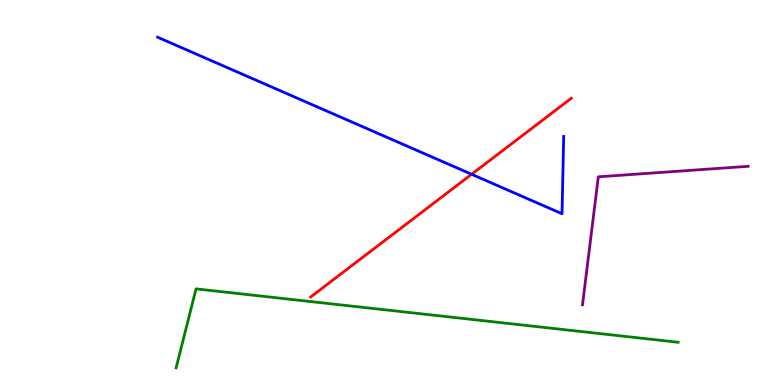[{'lines': ['blue', 'red'], 'intersections': [{'x': 6.09, 'y': 5.47}]}, {'lines': ['green', 'red'], 'intersections': []}, {'lines': ['purple', 'red'], 'intersections': []}, {'lines': ['blue', 'green'], 'intersections': []}, {'lines': ['blue', 'purple'], 'intersections': []}, {'lines': ['green', 'purple'], 'intersections': []}]